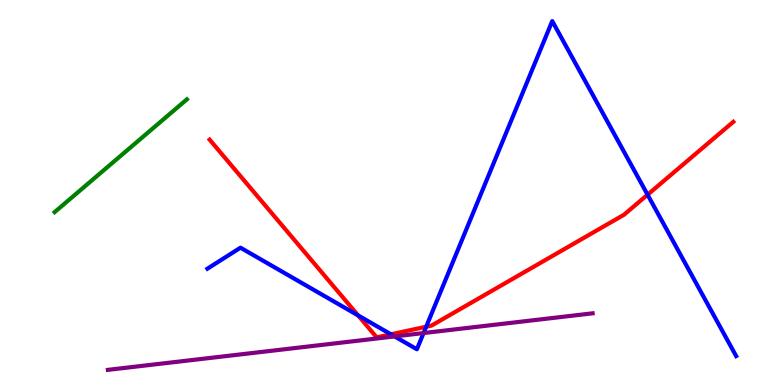[{'lines': ['blue', 'red'], 'intersections': [{'x': 4.62, 'y': 1.81}, {'x': 5.04, 'y': 1.32}, {'x': 5.5, 'y': 1.51}, {'x': 8.36, 'y': 4.94}]}, {'lines': ['green', 'red'], 'intersections': []}, {'lines': ['purple', 'red'], 'intersections': []}, {'lines': ['blue', 'green'], 'intersections': []}, {'lines': ['blue', 'purple'], 'intersections': [{'x': 5.09, 'y': 1.26}, {'x': 5.47, 'y': 1.35}]}, {'lines': ['green', 'purple'], 'intersections': []}]